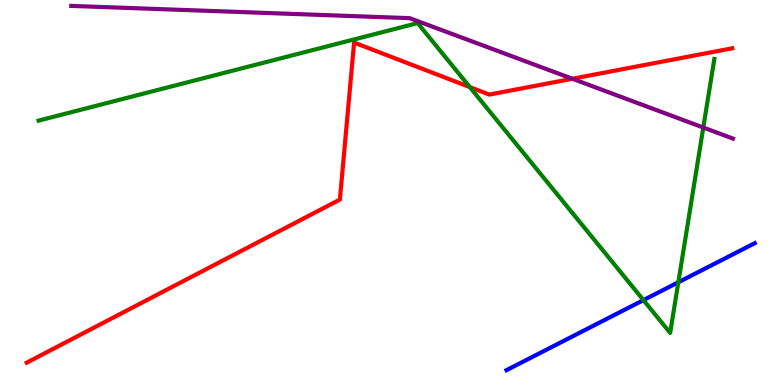[{'lines': ['blue', 'red'], 'intersections': []}, {'lines': ['green', 'red'], 'intersections': [{'x': 6.06, 'y': 7.74}]}, {'lines': ['purple', 'red'], 'intersections': [{'x': 7.39, 'y': 7.95}]}, {'lines': ['blue', 'green'], 'intersections': [{'x': 8.3, 'y': 2.2}, {'x': 8.75, 'y': 2.67}]}, {'lines': ['blue', 'purple'], 'intersections': []}, {'lines': ['green', 'purple'], 'intersections': [{'x': 9.07, 'y': 6.69}]}]